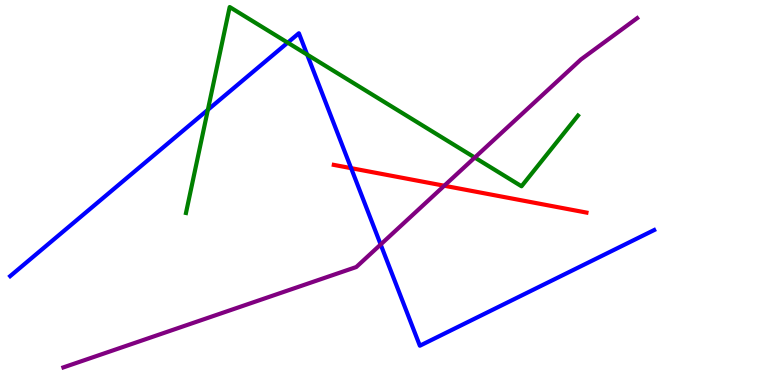[{'lines': ['blue', 'red'], 'intersections': [{'x': 4.53, 'y': 5.63}]}, {'lines': ['green', 'red'], 'intersections': []}, {'lines': ['purple', 'red'], 'intersections': [{'x': 5.73, 'y': 5.18}]}, {'lines': ['blue', 'green'], 'intersections': [{'x': 2.68, 'y': 7.15}, {'x': 3.71, 'y': 8.89}, {'x': 3.96, 'y': 8.58}]}, {'lines': ['blue', 'purple'], 'intersections': [{'x': 4.91, 'y': 3.65}]}, {'lines': ['green', 'purple'], 'intersections': [{'x': 6.13, 'y': 5.91}]}]